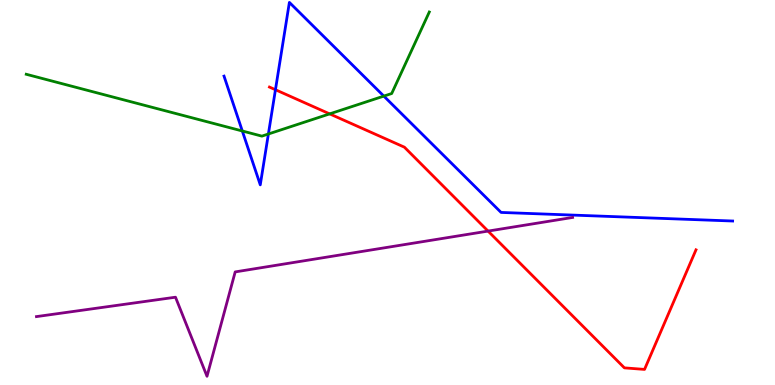[{'lines': ['blue', 'red'], 'intersections': [{'x': 3.55, 'y': 7.67}]}, {'lines': ['green', 'red'], 'intersections': [{'x': 4.25, 'y': 7.04}]}, {'lines': ['purple', 'red'], 'intersections': [{'x': 6.3, 'y': 4.0}]}, {'lines': ['blue', 'green'], 'intersections': [{'x': 3.13, 'y': 6.6}, {'x': 3.46, 'y': 6.52}, {'x': 4.95, 'y': 7.5}]}, {'lines': ['blue', 'purple'], 'intersections': []}, {'lines': ['green', 'purple'], 'intersections': []}]